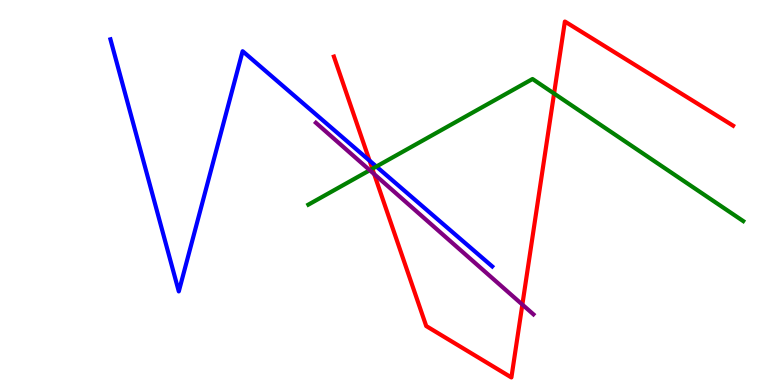[{'lines': ['blue', 'red'], 'intersections': [{'x': 4.77, 'y': 5.83}]}, {'lines': ['green', 'red'], 'intersections': [{'x': 4.8, 'y': 5.62}, {'x': 7.15, 'y': 7.57}]}, {'lines': ['purple', 'red'], 'intersections': [{'x': 4.83, 'y': 5.48}, {'x': 6.74, 'y': 2.09}]}, {'lines': ['blue', 'green'], 'intersections': [{'x': 4.86, 'y': 5.67}]}, {'lines': ['blue', 'purple'], 'intersections': []}, {'lines': ['green', 'purple'], 'intersections': [{'x': 4.77, 'y': 5.58}]}]